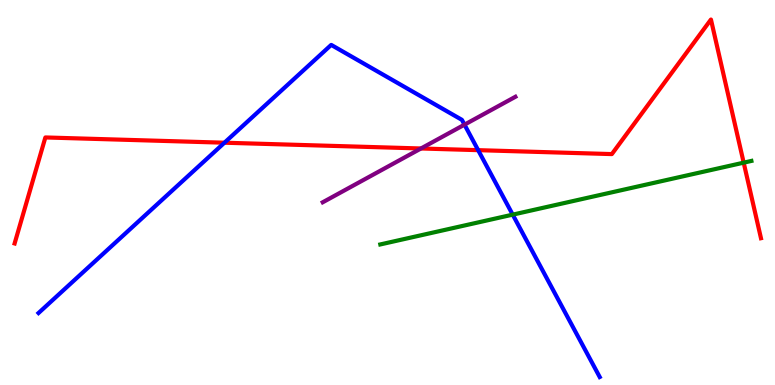[{'lines': ['blue', 'red'], 'intersections': [{'x': 2.9, 'y': 6.29}, {'x': 6.17, 'y': 6.1}]}, {'lines': ['green', 'red'], 'intersections': [{'x': 9.6, 'y': 5.78}]}, {'lines': ['purple', 'red'], 'intersections': [{'x': 5.43, 'y': 6.14}]}, {'lines': ['blue', 'green'], 'intersections': [{'x': 6.62, 'y': 4.42}]}, {'lines': ['blue', 'purple'], 'intersections': [{'x': 5.99, 'y': 6.76}]}, {'lines': ['green', 'purple'], 'intersections': []}]